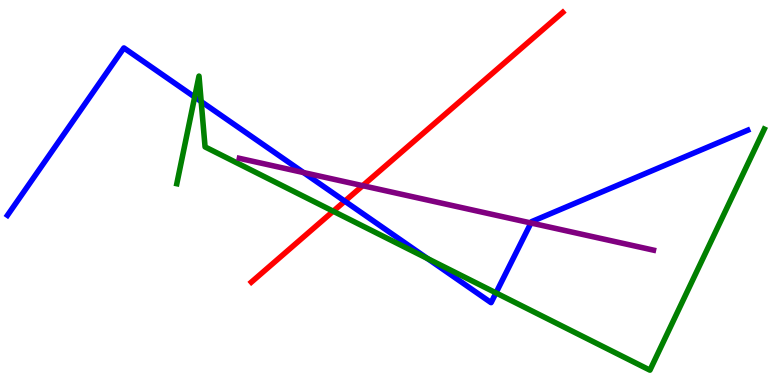[{'lines': ['blue', 'red'], 'intersections': [{'x': 4.45, 'y': 4.77}]}, {'lines': ['green', 'red'], 'intersections': [{'x': 4.3, 'y': 4.51}]}, {'lines': ['purple', 'red'], 'intersections': [{'x': 4.68, 'y': 5.18}]}, {'lines': ['blue', 'green'], 'intersections': [{'x': 2.51, 'y': 7.48}, {'x': 2.6, 'y': 7.36}, {'x': 5.52, 'y': 3.29}, {'x': 6.4, 'y': 2.39}]}, {'lines': ['blue', 'purple'], 'intersections': [{'x': 3.92, 'y': 5.52}, {'x': 6.85, 'y': 4.21}]}, {'lines': ['green', 'purple'], 'intersections': []}]